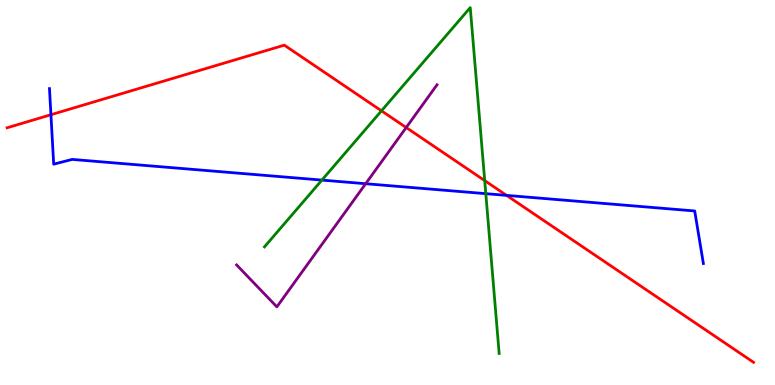[{'lines': ['blue', 'red'], 'intersections': [{'x': 0.657, 'y': 7.02}, {'x': 6.54, 'y': 4.92}]}, {'lines': ['green', 'red'], 'intersections': [{'x': 4.92, 'y': 7.12}, {'x': 6.25, 'y': 5.31}]}, {'lines': ['purple', 'red'], 'intersections': [{'x': 5.24, 'y': 6.69}]}, {'lines': ['blue', 'green'], 'intersections': [{'x': 4.15, 'y': 5.32}, {'x': 6.27, 'y': 4.97}]}, {'lines': ['blue', 'purple'], 'intersections': [{'x': 4.72, 'y': 5.23}]}, {'lines': ['green', 'purple'], 'intersections': []}]